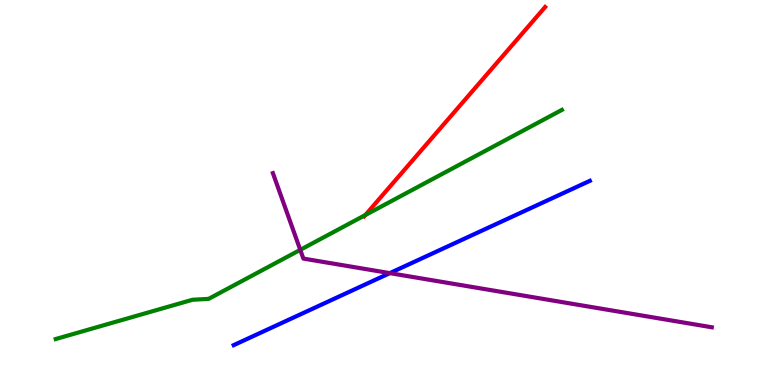[{'lines': ['blue', 'red'], 'intersections': []}, {'lines': ['green', 'red'], 'intersections': [{'x': 4.71, 'y': 4.41}]}, {'lines': ['purple', 'red'], 'intersections': []}, {'lines': ['blue', 'green'], 'intersections': []}, {'lines': ['blue', 'purple'], 'intersections': [{'x': 5.03, 'y': 2.91}]}, {'lines': ['green', 'purple'], 'intersections': [{'x': 3.87, 'y': 3.51}]}]